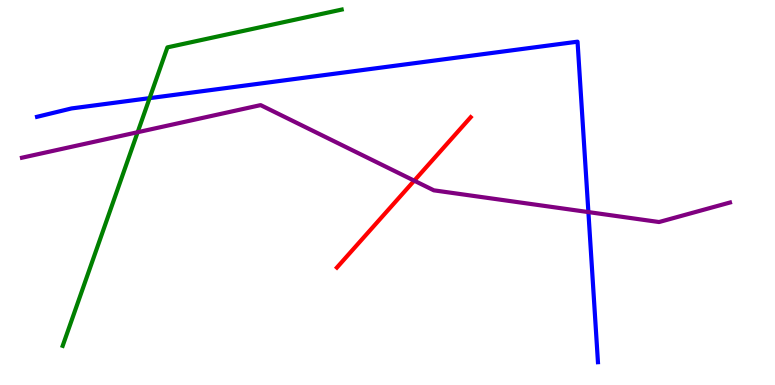[{'lines': ['blue', 'red'], 'intersections': []}, {'lines': ['green', 'red'], 'intersections': []}, {'lines': ['purple', 'red'], 'intersections': [{'x': 5.34, 'y': 5.31}]}, {'lines': ['blue', 'green'], 'intersections': [{'x': 1.93, 'y': 7.45}]}, {'lines': ['blue', 'purple'], 'intersections': [{'x': 7.59, 'y': 4.49}]}, {'lines': ['green', 'purple'], 'intersections': [{'x': 1.78, 'y': 6.57}]}]